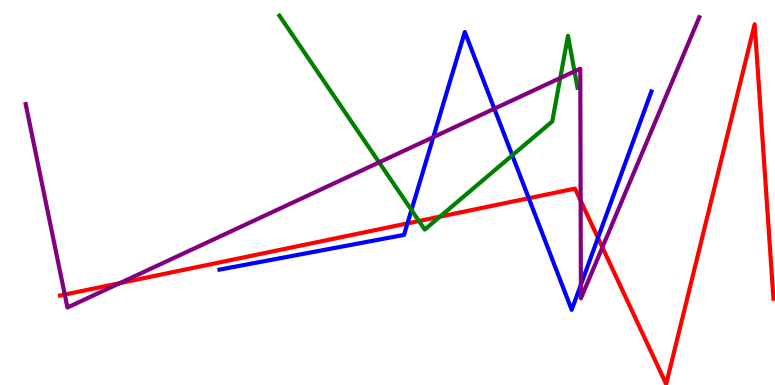[{'lines': ['blue', 'red'], 'intersections': [{'x': 5.26, 'y': 4.2}, {'x': 6.82, 'y': 4.85}, {'x': 7.72, 'y': 3.82}]}, {'lines': ['green', 'red'], 'intersections': [{'x': 5.41, 'y': 4.26}, {'x': 5.68, 'y': 4.37}]}, {'lines': ['purple', 'red'], 'intersections': [{'x': 0.836, 'y': 2.35}, {'x': 1.55, 'y': 2.65}, {'x': 7.49, 'y': 4.79}, {'x': 7.77, 'y': 3.58}]}, {'lines': ['blue', 'green'], 'intersections': [{'x': 5.31, 'y': 4.54}, {'x': 6.61, 'y': 5.97}]}, {'lines': ['blue', 'purple'], 'intersections': [{'x': 5.59, 'y': 6.44}, {'x': 6.38, 'y': 7.18}, {'x': 7.5, 'y': 2.61}]}, {'lines': ['green', 'purple'], 'intersections': [{'x': 4.89, 'y': 5.78}, {'x': 7.23, 'y': 7.97}, {'x': 7.41, 'y': 8.15}]}]